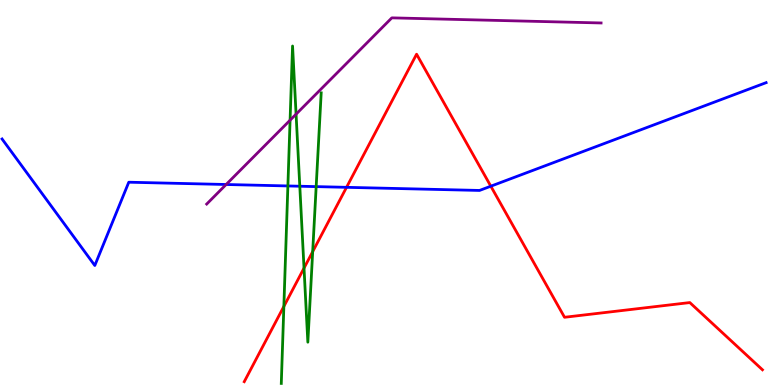[{'lines': ['blue', 'red'], 'intersections': [{'x': 4.47, 'y': 5.13}, {'x': 6.33, 'y': 5.16}]}, {'lines': ['green', 'red'], 'intersections': [{'x': 3.66, 'y': 2.04}, {'x': 3.92, 'y': 3.04}, {'x': 4.03, 'y': 3.46}]}, {'lines': ['purple', 'red'], 'intersections': []}, {'lines': ['blue', 'green'], 'intersections': [{'x': 3.71, 'y': 5.17}, {'x': 3.87, 'y': 5.16}, {'x': 4.08, 'y': 5.15}]}, {'lines': ['blue', 'purple'], 'intersections': [{'x': 2.92, 'y': 5.21}]}, {'lines': ['green', 'purple'], 'intersections': [{'x': 3.74, 'y': 6.88}, {'x': 3.82, 'y': 7.03}]}]